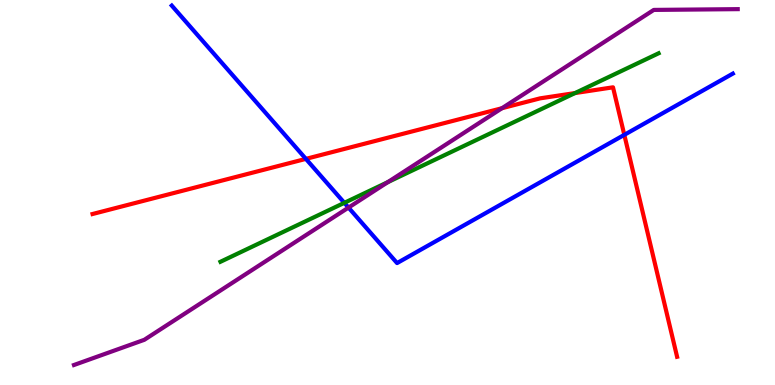[{'lines': ['blue', 'red'], 'intersections': [{'x': 3.95, 'y': 5.87}, {'x': 8.06, 'y': 6.5}]}, {'lines': ['green', 'red'], 'intersections': [{'x': 7.42, 'y': 7.58}]}, {'lines': ['purple', 'red'], 'intersections': [{'x': 6.48, 'y': 7.19}]}, {'lines': ['blue', 'green'], 'intersections': [{'x': 4.44, 'y': 4.73}]}, {'lines': ['blue', 'purple'], 'intersections': [{'x': 4.5, 'y': 4.61}]}, {'lines': ['green', 'purple'], 'intersections': [{'x': 5.0, 'y': 5.27}]}]